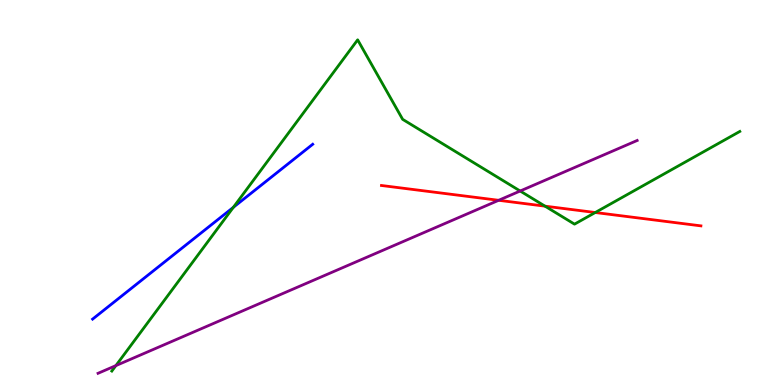[{'lines': ['blue', 'red'], 'intersections': []}, {'lines': ['green', 'red'], 'intersections': [{'x': 7.03, 'y': 4.65}, {'x': 7.68, 'y': 4.48}]}, {'lines': ['purple', 'red'], 'intersections': [{'x': 6.43, 'y': 4.8}]}, {'lines': ['blue', 'green'], 'intersections': [{'x': 3.01, 'y': 4.62}]}, {'lines': ['blue', 'purple'], 'intersections': []}, {'lines': ['green', 'purple'], 'intersections': [{'x': 1.5, 'y': 0.504}, {'x': 6.71, 'y': 5.04}]}]